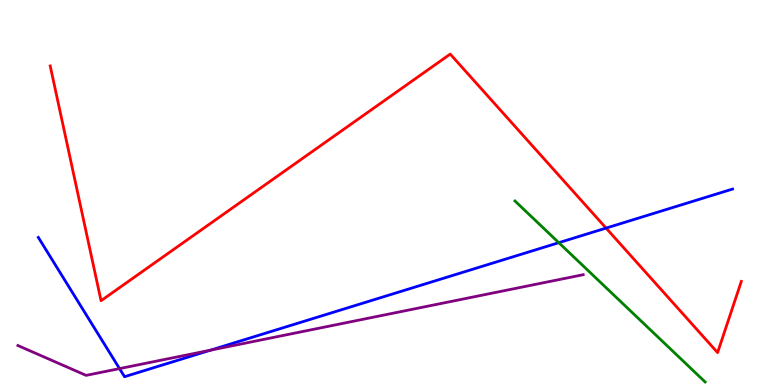[{'lines': ['blue', 'red'], 'intersections': [{'x': 7.82, 'y': 4.08}]}, {'lines': ['green', 'red'], 'intersections': []}, {'lines': ['purple', 'red'], 'intersections': []}, {'lines': ['blue', 'green'], 'intersections': [{'x': 7.21, 'y': 3.7}]}, {'lines': ['blue', 'purple'], 'intersections': [{'x': 1.54, 'y': 0.426}, {'x': 2.72, 'y': 0.904}]}, {'lines': ['green', 'purple'], 'intersections': []}]